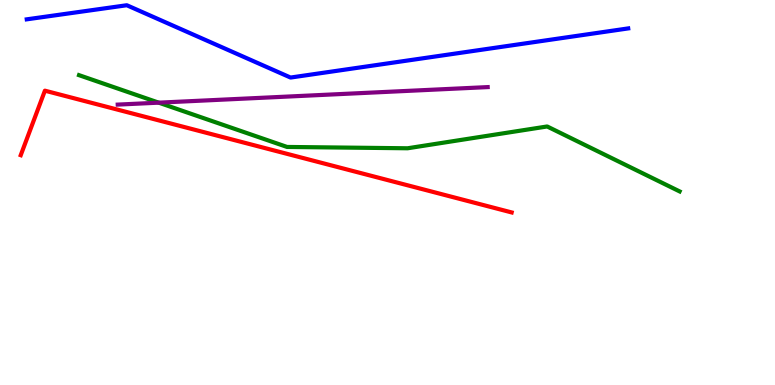[{'lines': ['blue', 'red'], 'intersections': []}, {'lines': ['green', 'red'], 'intersections': []}, {'lines': ['purple', 'red'], 'intersections': []}, {'lines': ['blue', 'green'], 'intersections': []}, {'lines': ['blue', 'purple'], 'intersections': []}, {'lines': ['green', 'purple'], 'intersections': [{'x': 2.05, 'y': 7.33}]}]